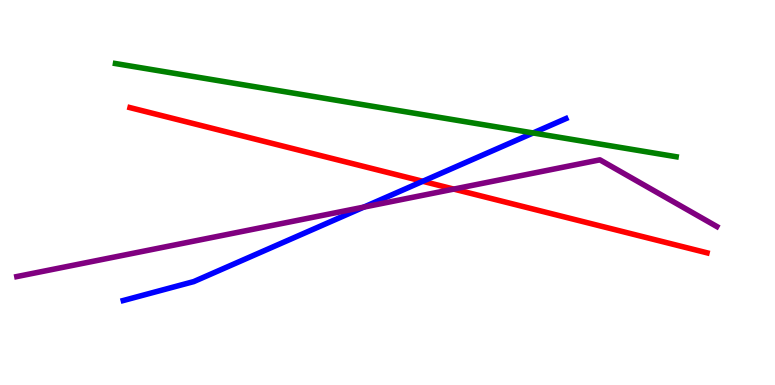[{'lines': ['blue', 'red'], 'intersections': [{'x': 5.46, 'y': 5.29}]}, {'lines': ['green', 'red'], 'intersections': []}, {'lines': ['purple', 'red'], 'intersections': [{'x': 5.86, 'y': 5.09}]}, {'lines': ['blue', 'green'], 'intersections': [{'x': 6.88, 'y': 6.55}]}, {'lines': ['blue', 'purple'], 'intersections': [{'x': 4.69, 'y': 4.62}]}, {'lines': ['green', 'purple'], 'intersections': []}]